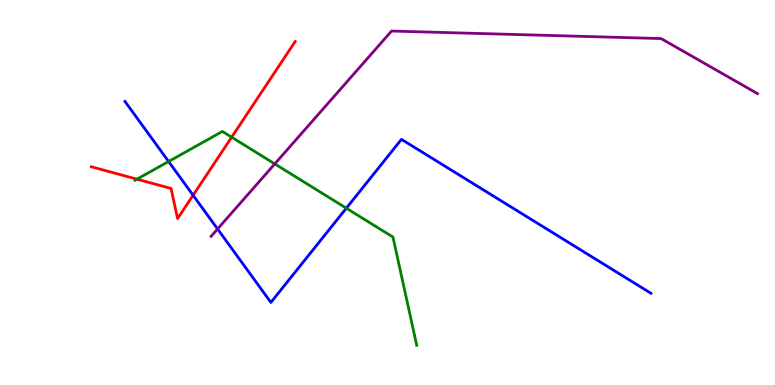[{'lines': ['blue', 'red'], 'intersections': [{'x': 2.49, 'y': 4.93}]}, {'lines': ['green', 'red'], 'intersections': [{'x': 1.77, 'y': 5.35}, {'x': 2.99, 'y': 6.44}]}, {'lines': ['purple', 'red'], 'intersections': []}, {'lines': ['blue', 'green'], 'intersections': [{'x': 2.18, 'y': 5.81}, {'x': 4.47, 'y': 4.59}]}, {'lines': ['blue', 'purple'], 'intersections': [{'x': 2.81, 'y': 4.05}]}, {'lines': ['green', 'purple'], 'intersections': [{'x': 3.55, 'y': 5.74}]}]